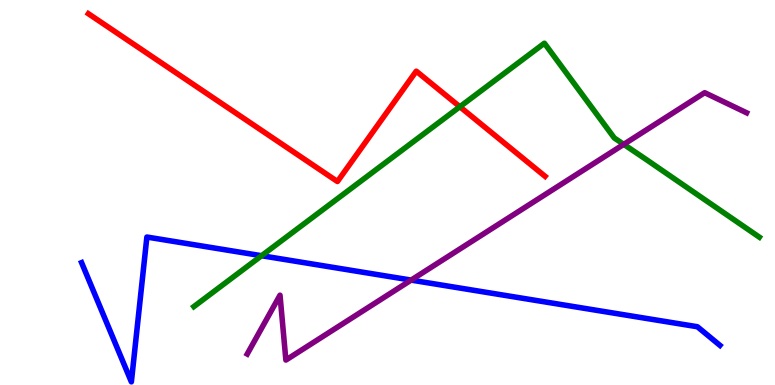[{'lines': ['blue', 'red'], 'intersections': []}, {'lines': ['green', 'red'], 'intersections': [{'x': 5.93, 'y': 7.23}]}, {'lines': ['purple', 'red'], 'intersections': []}, {'lines': ['blue', 'green'], 'intersections': [{'x': 3.38, 'y': 3.36}]}, {'lines': ['blue', 'purple'], 'intersections': [{'x': 5.31, 'y': 2.72}]}, {'lines': ['green', 'purple'], 'intersections': [{'x': 8.05, 'y': 6.25}]}]